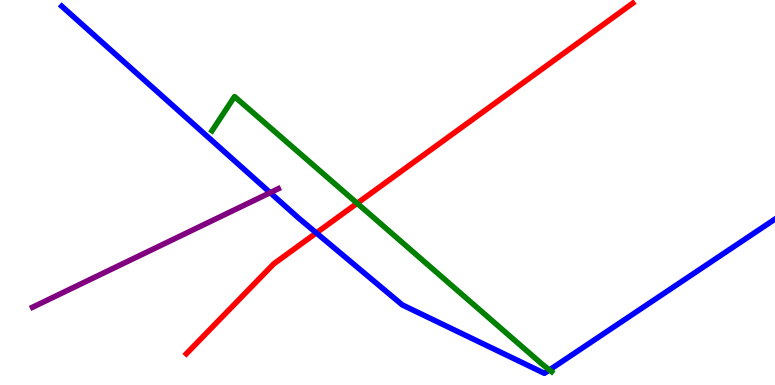[{'lines': ['blue', 'red'], 'intersections': [{'x': 4.08, 'y': 3.95}]}, {'lines': ['green', 'red'], 'intersections': [{'x': 4.61, 'y': 4.72}]}, {'lines': ['purple', 'red'], 'intersections': []}, {'lines': ['blue', 'green'], 'intersections': [{'x': 7.09, 'y': 0.391}]}, {'lines': ['blue', 'purple'], 'intersections': [{'x': 3.49, 'y': 5.0}]}, {'lines': ['green', 'purple'], 'intersections': []}]